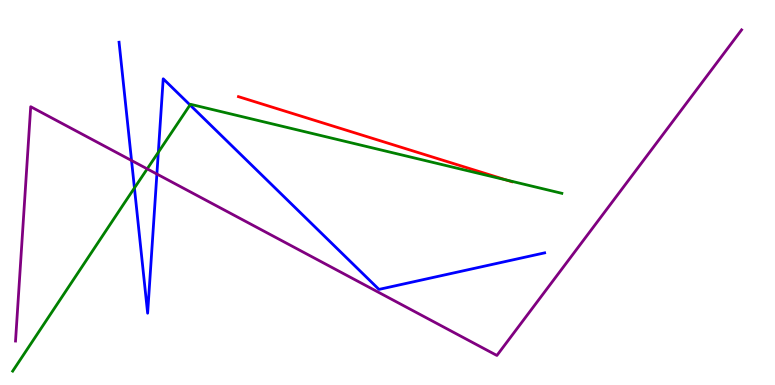[{'lines': ['blue', 'red'], 'intersections': []}, {'lines': ['green', 'red'], 'intersections': [{'x': 6.54, 'y': 5.32}]}, {'lines': ['purple', 'red'], 'intersections': []}, {'lines': ['blue', 'green'], 'intersections': [{'x': 1.73, 'y': 5.12}, {'x': 2.04, 'y': 6.04}, {'x': 2.45, 'y': 7.27}]}, {'lines': ['blue', 'purple'], 'intersections': [{'x': 1.7, 'y': 5.83}, {'x': 2.02, 'y': 5.48}]}, {'lines': ['green', 'purple'], 'intersections': [{'x': 1.9, 'y': 5.61}]}]